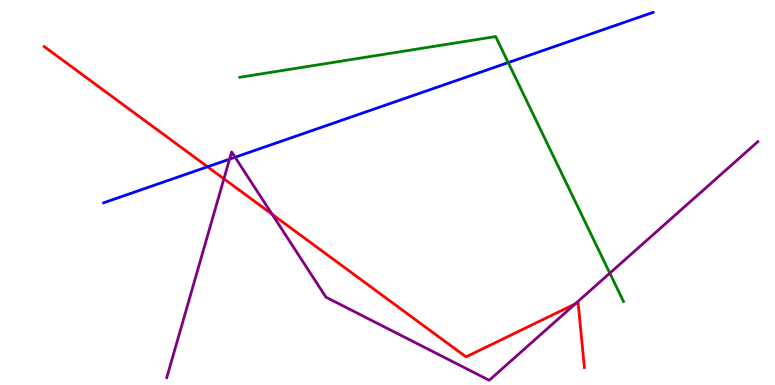[{'lines': ['blue', 'red'], 'intersections': [{'x': 2.68, 'y': 5.67}]}, {'lines': ['green', 'red'], 'intersections': []}, {'lines': ['purple', 'red'], 'intersections': [{'x': 2.89, 'y': 5.36}, {'x': 3.51, 'y': 4.44}, {'x': 7.42, 'y': 2.1}]}, {'lines': ['blue', 'green'], 'intersections': [{'x': 6.56, 'y': 8.37}]}, {'lines': ['blue', 'purple'], 'intersections': [{'x': 2.96, 'y': 5.87}, {'x': 3.03, 'y': 5.92}]}, {'lines': ['green', 'purple'], 'intersections': [{'x': 7.87, 'y': 2.9}]}]